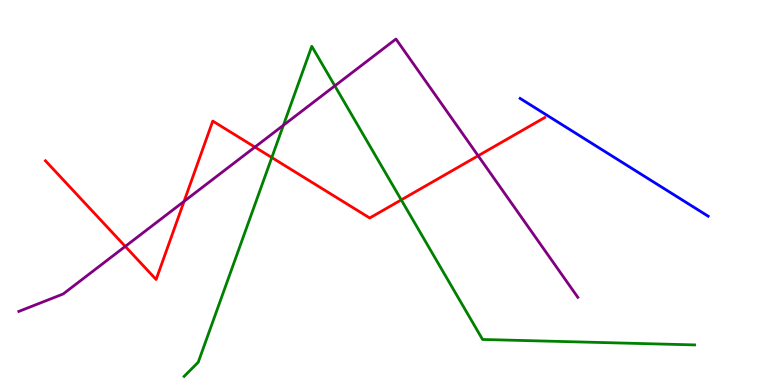[{'lines': ['blue', 'red'], 'intersections': []}, {'lines': ['green', 'red'], 'intersections': [{'x': 3.51, 'y': 5.91}, {'x': 5.18, 'y': 4.81}]}, {'lines': ['purple', 'red'], 'intersections': [{'x': 1.62, 'y': 3.6}, {'x': 2.37, 'y': 4.77}, {'x': 3.29, 'y': 6.18}, {'x': 6.17, 'y': 5.95}]}, {'lines': ['blue', 'green'], 'intersections': []}, {'lines': ['blue', 'purple'], 'intersections': []}, {'lines': ['green', 'purple'], 'intersections': [{'x': 3.66, 'y': 6.75}, {'x': 4.32, 'y': 7.77}]}]